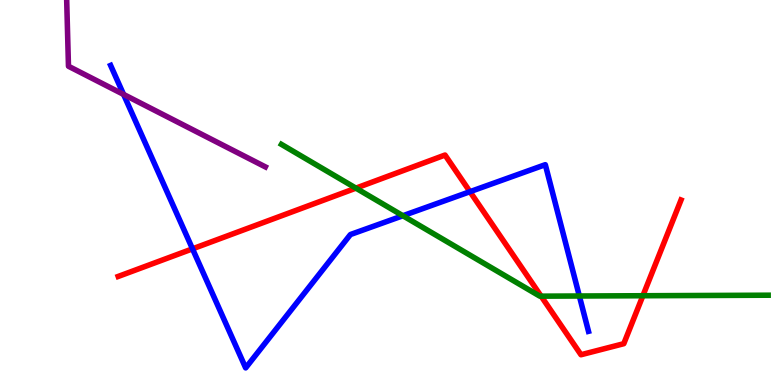[{'lines': ['blue', 'red'], 'intersections': [{'x': 2.48, 'y': 3.54}, {'x': 6.06, 'y': 5.02}]}, {'lines': ['green', 'red'], 'intersections': [{'x': 4.59, 'y': 5.11}, {'x': 6.98, 'y': 2.31}, {'x': 8.3, 'y': 2.32}]}, {'lines': ['purple', 'red'], 'intersections': []}, {'lines': ['blue', 'green'], 'intersections': [{'x': 5.2, 'y': 4.4}, {'x': 7.48, 'y': 2.31}]}, {'lines': ['blue', 'purple'], 'intersections': [{'x': 1.59, 'y': 7.55}]}, {'lines': ['green', 'purple'], 'intersections': []}]